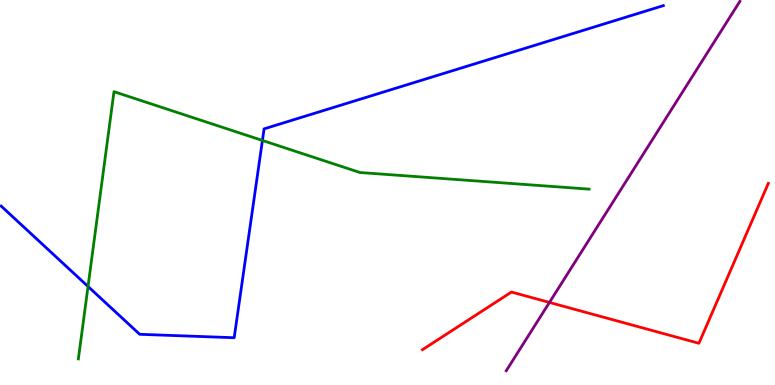[{'lines': ['blue', 'red'], 'intersections': []}, {'lines': ['green', 'red'], 'intersections': []}, {'lines': ['purple', 'red'], 'intersections': [{'x': 7.09, 'y': 2.14}]}, {'lines': ['blue', 'green'], 'intersections': [{'x': 1.14, 'y': 2.56}, {'x': 3.39, 'y': 6.35}]}, {'lines': ['blue', 'purple'], 'intersections': []}, {'lines': ['green', 'purple'], 'intersections': []}]